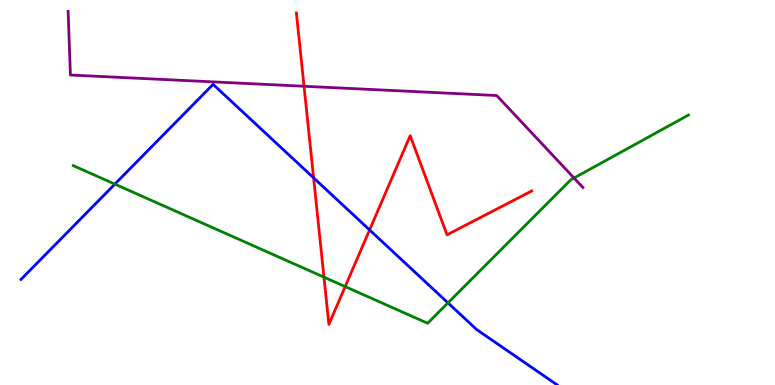[{'lines': ['blue', 'red'], 'intersections': [{'x': 4.05, 'y': 5.38}, {'x': 4.77, 'y': 4.03}]}, {'lines': ['green', 'red'], 'intersections': [{'x': 4.18, 'y': 2.8}, {'x': 4.45, 'y': 2.56}]}, {'lines': ['purple', 'red'], 'intersections': [{'x': 3.92, 'y': 7.76}]}, {'lines': ['blue', 'green'], 'intersections': [{'x': 1.48, 'y': 5.22}, {'x': 5.78, 'y': 2.13}]}, {'lines': ['blue', 'purple'], 'intersections': []}, {'lines': ['green', 'purple'], 'intersections': [{'x': 7.41, 'y': 5.38}]}]